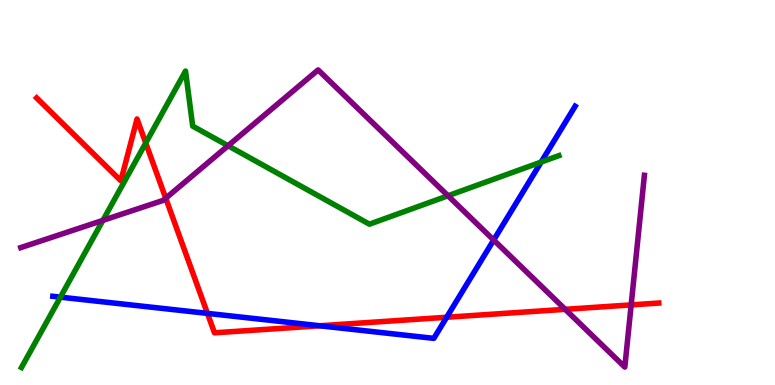[{'lines': ['blue', 'red'], 'intersections': [{'x': 2.68, 'y': 1.86}, {'x': 4.13, 'y': 1.54}, {'x': 5.76, 'y': 1.76}]}, {'lines': ['green', 'red'], 'intersections': [{'x': 1.88, 'y': 6.29}]}, {'lines': ['purple', 'red'], 'intersections': [{'x': 2.14, 'y': 4.85}, {'x': 7.29, 'y': 1.97}, {'x': 8.14, 'y': 2.08}]}, {'lines': ['blue', 'green'], 'intersections': [{'x': 0.779, 'y': 2.28}, {'x': 6.98, 'y': 5.79}]}, {'lines': ['blue', 'purple'], 'intersections': [{'x': 6.37, 'y': 3.77}]}, {'lines': ['green', 'purple'], 'intersections': [{'x': 1.33, 'y': 4.28}, {'x': 2.94, 'y': 6.21}, {'x': 5.78, 'y': 4.92}]}]